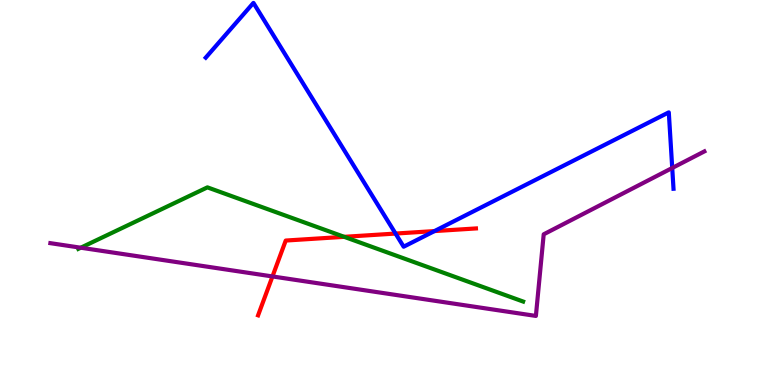[{'lines': ['blue', 'red'], 'intersections': [{'x': 5.1, 'y': 3.93}, {'x': 5.61, 'y': 4.0}]}, {'lines': ['green', 'red'], 'intersections': [{'x': 4.44, 'y': 3.85}]}, {'lines': ['purple', 'red'], 'intersections': [{'x': 3.52, 'y': 2.82}]}, {'lines': ['blue', 'green'], 'intersections': []}, {'lines': ['blue', 'purple'], 'intersections': [{'x': 8.67, 'y': 5.64}]}, {'lines': ['green', 'purple'], 'intersections': [{'x': 1.04, 'y': 3.57}]}]